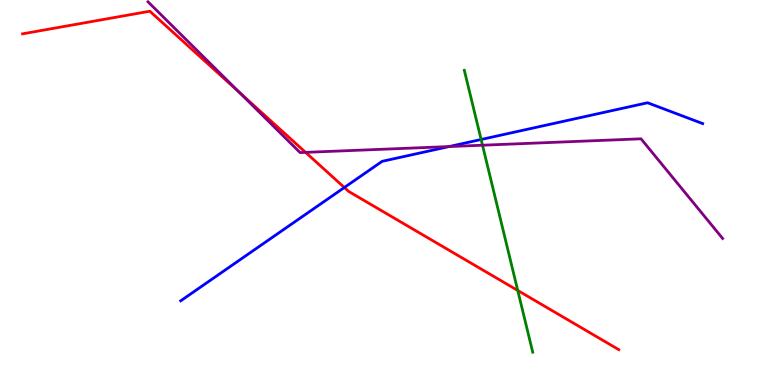[{'lines': ['blue', 'red'], 'intersections': [{'x': 4.44, 'y': 5.13}]}, {'lines': ['green', 'red'], 'intersections': [{'x': 6.68, 'y': 2.46}]}, {'lines': ['purple', 'red'], 'intersections': [{'x': 3.08, 'y': 7.61}, {'x': 3.94, 'y': 6.04}]}, {'lines': ['blue', 'green'], 'intersections': [{'x': 6.21, 'y': 6.38}]}, {'lines': ['blue', 'purple'], 'intersections': [{'x': 5.79, 'y': 6.19}]}, {'lines': ['green', 'purple'], 'intersections': [{'x': 6.23, 'y': 6.23}]}]